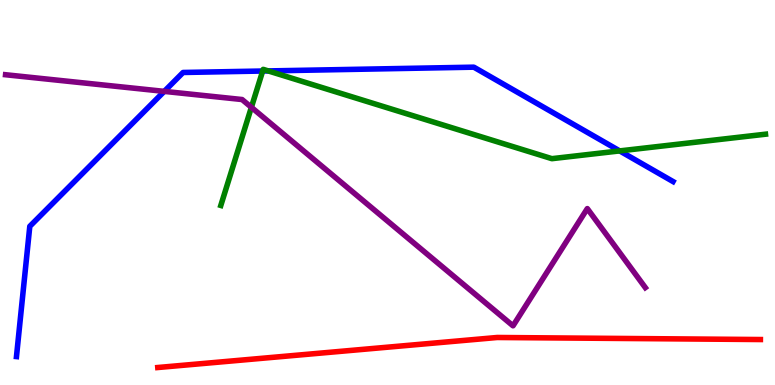[{'lines': ['blue', 'red'], 'intersections': []}, {'lines': ['green', 'red'], 'intersections': []}, {'lines': ['purple', 'red'], 'intersections': []}, {'lines': ['blue', 'green'], 'intersections': [{'x': 3.39, 'y': 8.16}, {'x': 3.46, 'y': 8.16}, {'x': 8.0, 'y': 6.08}]}, {'lines': ['blue', 'purple'], 'intersections': [{'x': 2.12, 'y': 7.63}]}, {'lines': ['green', 'purple'], 'intersections': [{'x': 3.24, 'y': 7.21}]}]